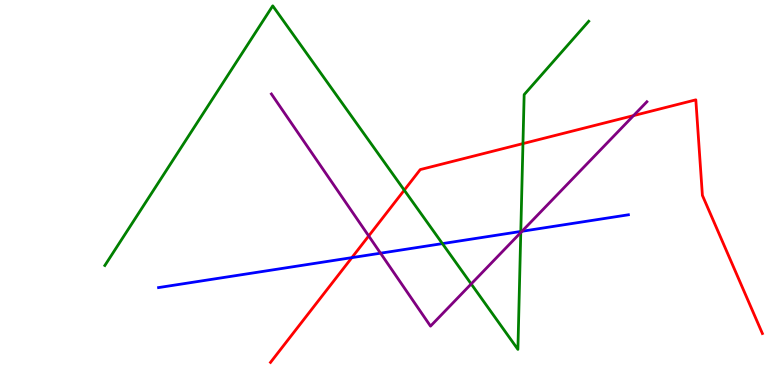[{'lines': ['blue', 'red'], 'intersections': [{'x': 4.54, 'y': 3.31}]}, {'lines': ['green', 'red'], 'intersections': [{'x': 5.22, 'y': 5.06}, {'x': 6.75, 'y': 6.27}]}, {'lines': ['purple', 'red'], 'intersections': [{'x': 4.76, 'y': 3.87}, {'x': 8.17, 'y': 7.0}]}, {'lines': ['blue', 'green'], 'intersections': [{'x': 5.71, 'y': 3.67}, {'x': 6.72, 'y': 3.99}]}, {'lines': ['blue', 'purple'], 'intersections': [{'x': 4.91, 'y': 3.42}, {'x': 6.74, 'y': 3.99}]}, {'lines': ['green', 'purple'], 'intersections': [{'x': 6.08, 'y': 2.62}, {'x': 6.72, 'y': 3.96}]}]